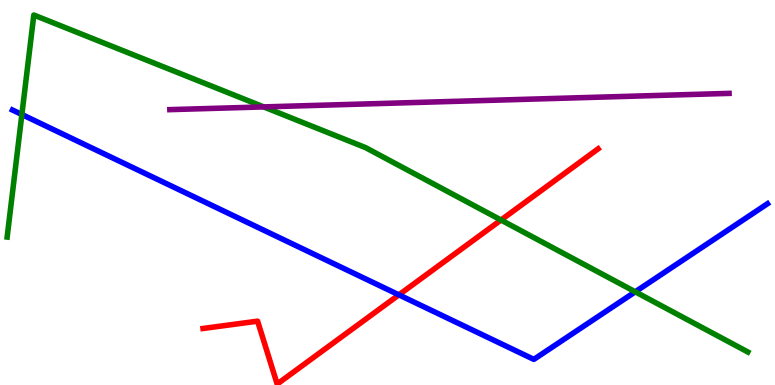[{'lines': ['blue', 'red'], 'intersections': [{'x': 5.15, 'y': 2.34}]}, {'lines': ['green', 'red'], 'intersections': [{'x': 6.46, 'y': 4.29}]}, {'lines': ['purple', 'red'], 'intersections': []}, {'lines': ['blue', 'green'], 'intersections': [{'x': 0.282, 'y': 7.03}, {'x': 8.2, 'y': 2.42}]}, {'lines': ['blue', 'purple'], 'intersections': []}, {'lines': ['green', 'purple'], 'intersections': [{'x': 3.4, 'y': 7.22}]}]